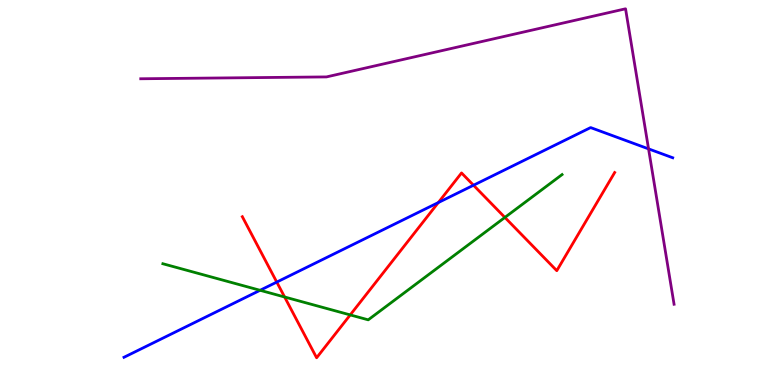[{'lines': ['blue', 'red'], 'intersections': [{'x': 3.57, 'y': 2.67}, {'x': 5.66, 'y': 4.74}, {'x': 6.11, 'y': 5.19}]}, {'lines': ['green', 'red'], 'intersections': [{'x': 3.67, 'y': 2.29}, {'x': 4.52, 'y': 1.82}, {'x': 6.51, 'y': 4.35}]}, {'lines': ['purple', 'red'], 'intersections': []}, {'lines': ['blue', 'green'], 'intersections': [{'x': 3.36, 'y': 2.46}]}, {'lines': ['blue', 'purple'], 'intersections': [{'x': 8.37, 'y': 6.13}]}, {'lines': ['green', 'purple'], 'intersections': []}]